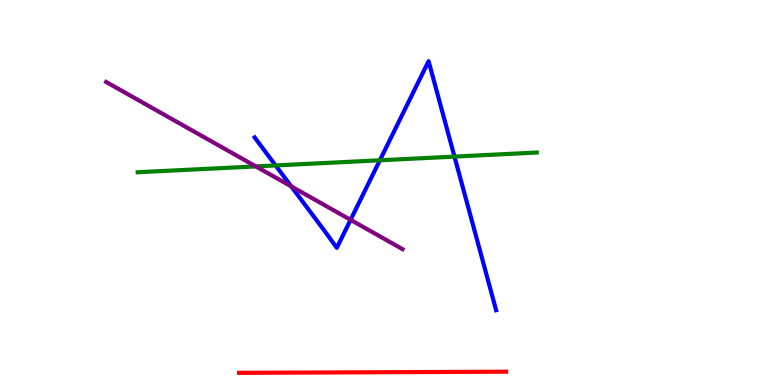[{'lines': ['blue', 'red'], 'intersections': []}, {'lines': ['green', 'red'], 'intersections': []}, {'lines': ['purple', 'red'], 'intersections': []}, {'lines': ['blue', 'green'], 'intersections': [{'x': 3.56, 'y': 5.7}, {'x': 4.9, 'y': 5.84}, {'x': 5.86, 'y': 5.93}]}, {'lines': ['blue', 'purple'], 'intersections': [{'x': 3.76, 'y': 5.16}, {'x': 4.52, 'y': 4.29}]}, {'lines': ['green', 'purple'], 'intersections': [{'x': 3.3, 'y': 5.68}]}]